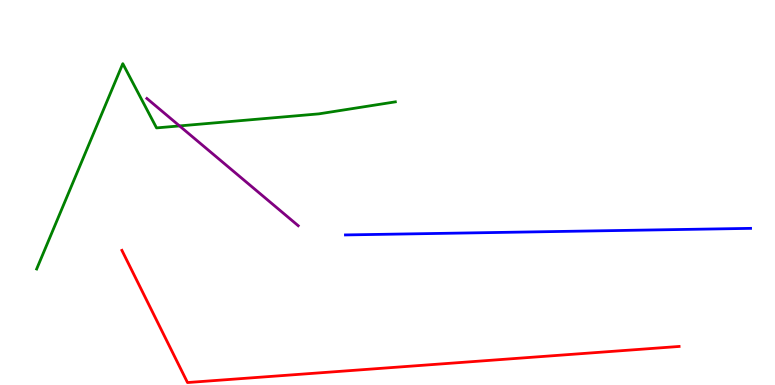[{'lines': ['blue', 'red'], 'intersections': []}, {'lines': ['green', 'red'], 'intersections': []}, {'lines': ['purple', 'red'], 'intersections': []}, {'lines': ['blue', 'green'], 'intersections': []}, {'lines': ['blue', 'purple'], 'intersections': []}, {'lines': ['green', 'purple'], 'intersections': [{'x': 2.32, 'y': 6.73}]}]